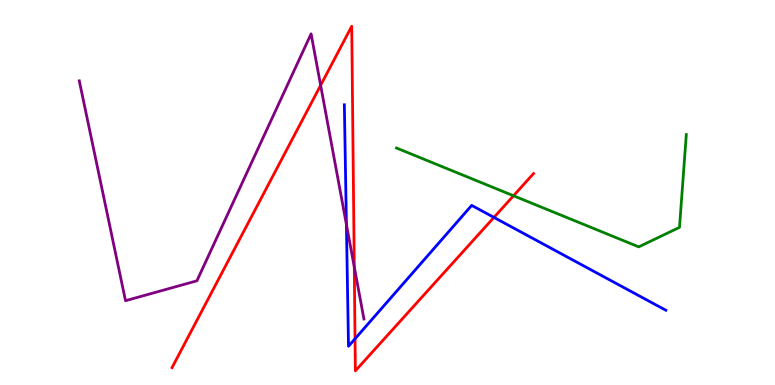[{'lines': ['blue', 'red'], 'intersections': [{'x': 4.58, 'y': 1.2}, {'x': 6.37, 'y': 4.35}]}, {'lines': ['green', 'red'], 'intersections': [{'x': 6.63, 'y': 4.92}]}, {'lines': ['purple', 'red'], 'intersections': [{'x': 4.14, 'y': 7.78}, {'x': 4.57, 'y': 3.07}]}, {'lines': ['blue', 'green'], 'intersections': []}, {'lines': ['blue', 'purple'], 'intersections': [{'x': 4.47, 'y': 4.17}]}, {'lines': ['green', 'purple'], 'intersections': []}]